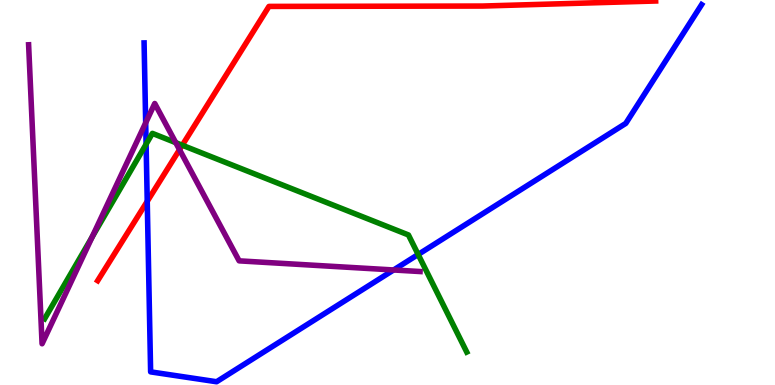[{'lines': ['blue', 'red'], 'intersections': [{'x': 1.9, 'y': 4.77}]}, {'lines': ['green', 'red'], 'intersections': [{'x': 2.35, 'y': 6.23}]}, {'lines': ['purple', 'red'], 'intersections': [{'x': 2.32, 'y': 6.11}]}, {'lines': ['blue', 'green'], 'intersections': [{'x': 1.89, 'y': 6.26}, {'x': 5.4, 'y': 3.39}]}, {'lines': ['blue', 'purple'], 'intersections': [{'x': 1.88, 'y': 6.81}, {'x': 5.08, 'y': 2.99}]}, {'lines': ['green', 'purple'], 'intersections': [{'x': 1.19, 'y': 3.84}, {'x': 2.27, 'y': 6.29}]}]